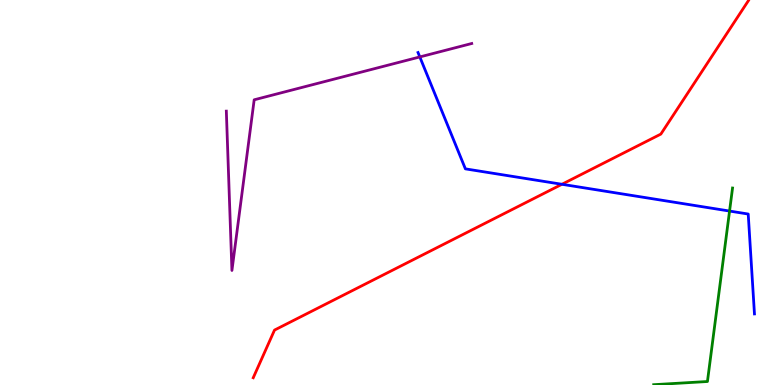[{'lines': ['blue', 'red'], 'intersections': [{'x': 7.25, 'y': 5.21}]}, {'lines': ['green', 'red'], 'intersections': []}, {'lines': ['purple', 'red'], 'intersections': []}, {'lines': ['blue', 'green'], 'intersections': [{'x': 9.41, 'y': 4.52}]}, {'lines': ['blue', 'purple'], 'intersections': [{'x': 5.42, 'y': 8.52}]}, {'lines': ['green', 'purple'], 'intersections': []}]